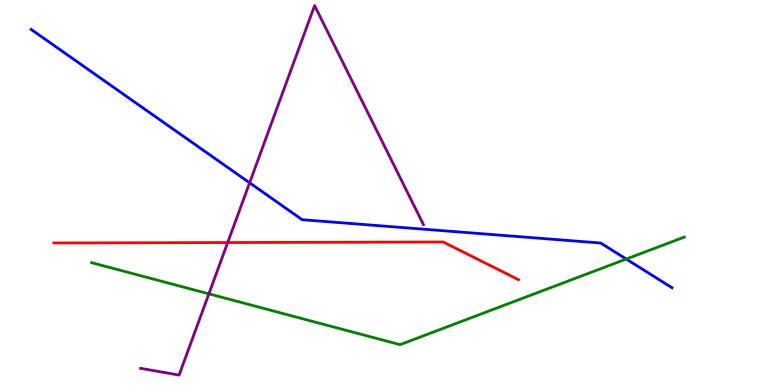[{'lines': ['blue', 'red'], 'intersections': []}, {'lines': ['green', 'red'], 'intersections': []}, {'lines': ['purple', 'red'], 'intersections': [{'x': 2.94, 'y': 3.7}]}, {'lines': ['blue', 'green'], 'intersections': [{'x': 8.08, 'y': 3.27}]}, {'lines': ['blue', 'purple'], 'intersections': [{'x': 3.22, 'y': 5.25}]}, {'lines': ['green', 'purple'], 'intersections': [{'x': 2.7, 'y': 2.37}]}]